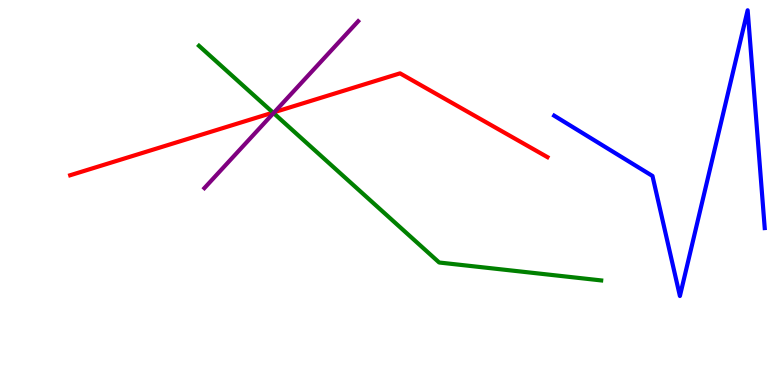[{'lines': ['blue', 'red'], 'intersections': []}, {'lines': ['green', 'red'], 'intersections': [{'x': 3.52, 'y': 7.08}]}, {'lines': ['purple', 'red'], 'intersections': [{'x': 3.54, 'y': 7.09}]}, {'lines': ['blue', 'green'], 'intersections': []}, {'lines': ['blue', 'purple'], 'intersections': []}, {'lines': ['green', 'purple'], 'intersections': [{'x': 3.53, 'y': 7.06}]}]